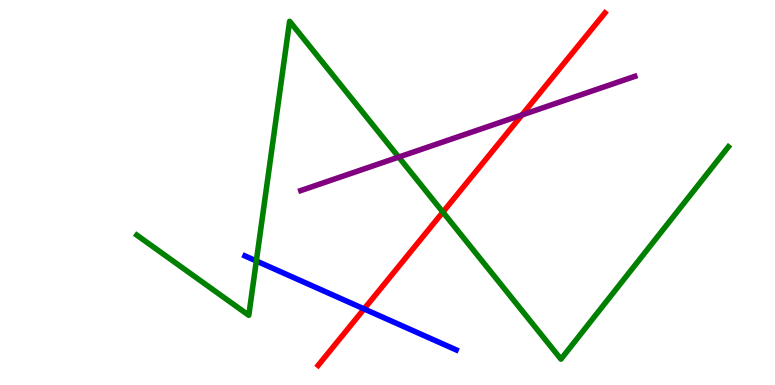[{'lines': ['blue', 'red'], 'intersections': [{'x': 4.7, 'y': 1.98}]}, {'lines': ['green', 'red'], 'intersections': [{'x': 5.71, 'y': 4.49}]}, {'lines': ['purple', 'red'], 'intersections': [{'x': 6.73, 'y': 7.01}]}, {'lines': ['blue', 'green'], 'intersections': [{'x': 3.31, 'y': 3.22}]}, {'lines': ['blue', 'purple'], 'intersections': []}, {'lines': ['green', 'purple'], 'intersections': [{'x': 5.14, 'y': 5.92}]}]